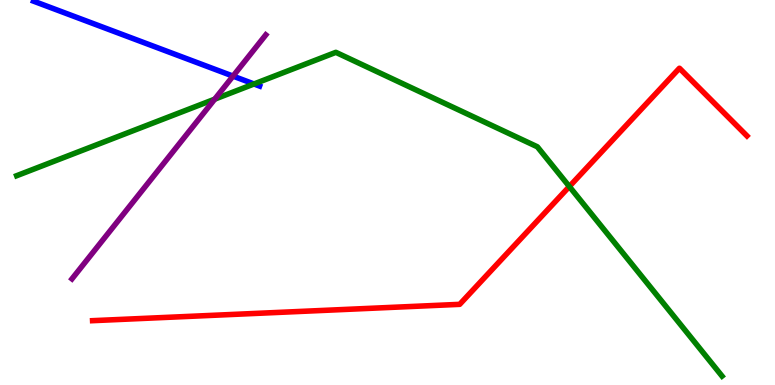[{'lines': ['blue', 'red'], 'intersections': []}, {'lines': ['green', 'red'], 'intersections': [{'x': 7.35, 'y': 5.16}]}, {'lines': ['purple', 'red'], 'intersections': []}, {'lines': ['blue', 'green'], 'intersections': [{'x': 3.28, 'y': 7.82}]}, {'lines': ['blue', 'purple'], 'intersections': [{'x': 3.01, 'y': 8.02}]}, {'lines': ['green', 'purple'], 'intersections': [{'x': 2.77, 'y': 7.42}]}]